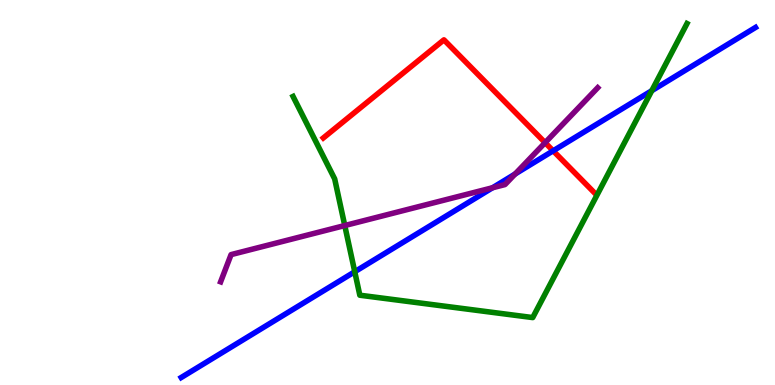[{'lines': ['blue', 'red'], 'intersections': [{'x': 7.14, 'y': 6.08}]}, {'lines': ['green', 'red'], 'intersections': []}, {'lines': ['purple', 'red'], 'intersections': [{'x': 7.03, 'y': 6.29}]}, {'lines': ['blue', 'green'], 'intersections': [{'x': 4.58, 'y': 2.94}, {'x': 8.41, 'y': 7.64}]}, {'lines': ['blue', 'purple'], 'intersections': [{'x': 6.36, 'y': 5.12}, {'x': 6.65, 'y': 5.48}]}, {'lines': ['green', 'purple'], 'intersections': [{'x': 4.45, 'y': 4.14}]}]